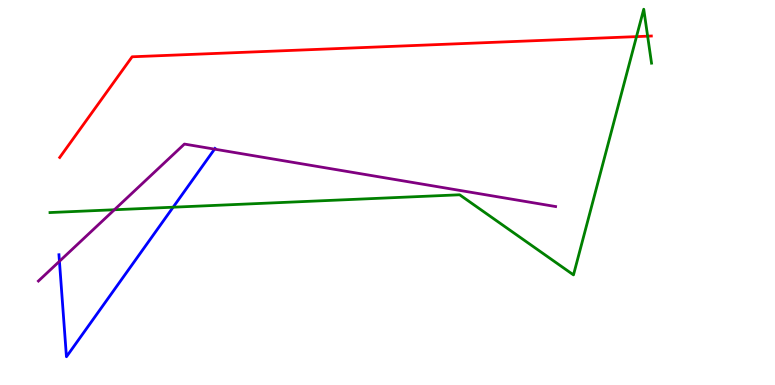[{'lines': ['blue', 'red'], 'intersections': []}, {'lines': ['green', 'red'], 'intersections': [{'x': 8.21, 'y': 9.05}, {'x': 8.36, 'y': 9.06}]}, {'lines': ['purple', 'red'], 'intersections': []}, {'lines': ['blue', 'green'], 'intersections': [{'x': 2.23, 'y': 4.62}]}, {'lines': ['blue', 'purple'], 'intersections': [{'x': 0.767, 'y': 3.21}, {'x': 2.77, 'y': 6.13}]}, {'lines': ['green', 'purple'], 'intersections': [{'x': 1.48, 'y': 4.55}]}]